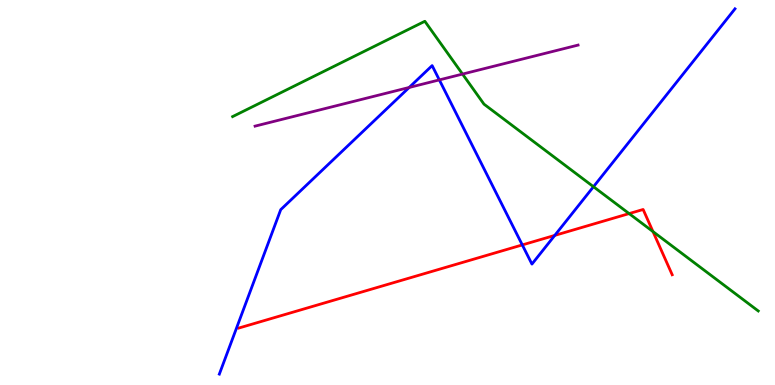[{'lines': ['blue', 'red'], 'intersections': [{'x': 6.74, 'y': 3.64}, {'x': 7.16, 'y': 3.89}]}, {'lines': ['green', 'red'], 'intersections': [{'x': 8.12, 'y': 4.45}, {'x': 8.43, 'y': 3.98}]}, {'lines': ['purple', 'red'], 'intersections': []}, {'lines': ['blue', 'green'], 'intersections': [{'x': 7.66, 'y': 5.15}]}, {'lines': ['blue', 'purple'], 'intersections': [{'x': 5.28, 'y': 7.73}, {'x': 5.67, 'y': 7.92}]}, {'lines': ['green', 'purple'], 'intersections': [{'x': 5.97, 'y': 8.08}]}]